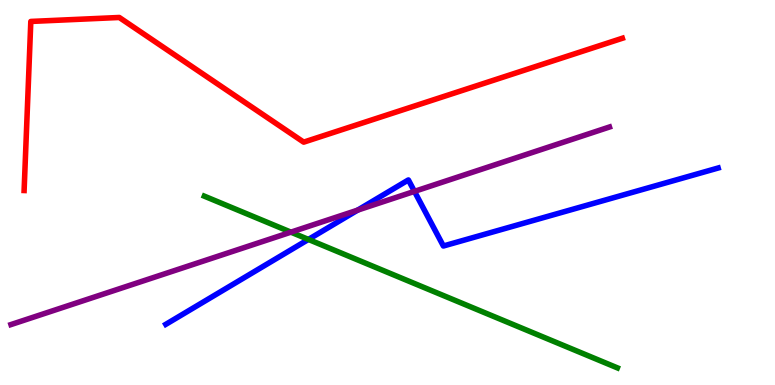[{'lines': ['blue', 'red'], 'intersections': []}, {'lines': ['green', 'red'], 'intersections': []}, {'lines': ['purple', 'red'], 'intersections': []}, {'lines': ['blue', 'green'], 'intersections': [{'x': 3.98, 'y': 3.78}]}, {'lines': ['blue', 'purple'], 'intersections': [{'x': 4.61, 'y': 4.54}, {'x': 5.35, 'y': 5.03}]}, {'lines': ['green', 'purple'], 'intersections': [{'x': 3.75, 'y': 3.97}]}]